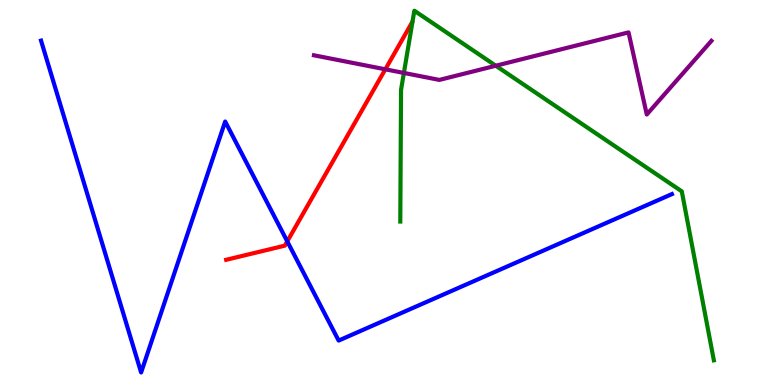[{'lines': ['blue', 'red'], 'intersections': [{'x': 3.71, 'y': 3.73}]}, {'lines': ['green', 'red'], 'intersections': []}, {'lines': ['purple', 'red'], 'intersections': [{'x': 4.97, 'y': 8.2}]}, {'lines': ['blue', 'green'], 'intersections': []}, {'lines': ['blue', 'purple'], 'intersections': []}, {'lines': ['green', 'purple'], 'intersections': [{'x': 5.21, 'y': 8.11}, {'x': 6.4, 'y': 8.29}]}]